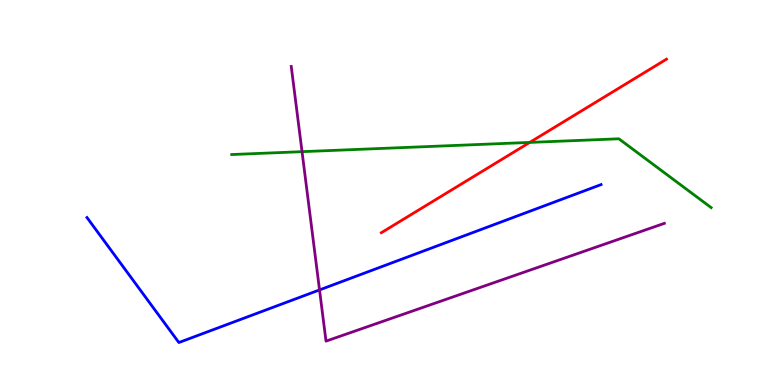[{'lines': ['blue', 'red'], 'intersections': []}, {'lines': ['green', 'red'], 'intersections': [{'x': 6.84, 'y': 6.3}]}, {'lines': ['purple', 'red'], 'intersections': []}, {'lines': ['blue', 'green'], 'intersections': []}, {'lines': ['blue', 'purple'], 'intersections': [{'x': 4.12, 'y': 2.47}]}, {'lines': ['green', 'purple'], 'intersections': [{'x': 3.9, 'y': 6.06}]}]